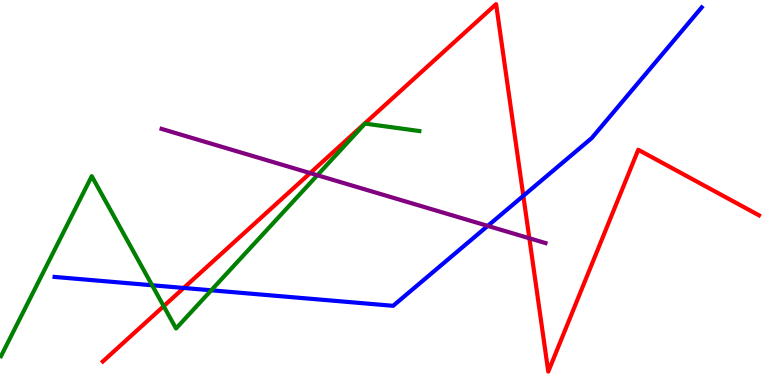[{'lines': ['blue', 'red'], 'intersections': [{'x': 2.37, 'y': 2.52}, {'x': 6.75, 'y': 4.91}]}, {'lines': ['green', 'red'], 'intersections': [{'x': 2.11, 'y': 2.05}]}, {'lines': ['purple', 'red'], 'intersections': [{'x': 4.0, 'y': 5.5}, {'x': 6.83, 'y': 3.81}]}, {'lines': ['blue', 'green'], 'intersections': [{'x': 1.96, 'y': 2.59}, {'x': 2.73, 'y': 2.46}]}, {'lines': ['blue', 'purple'], 'intersections': [{'x': 6.29, 'y': 4.13}]}, {'lines': ['green', 'purple'], 'intersections': [{'x': 4.09, 'y': 5.45}]}]